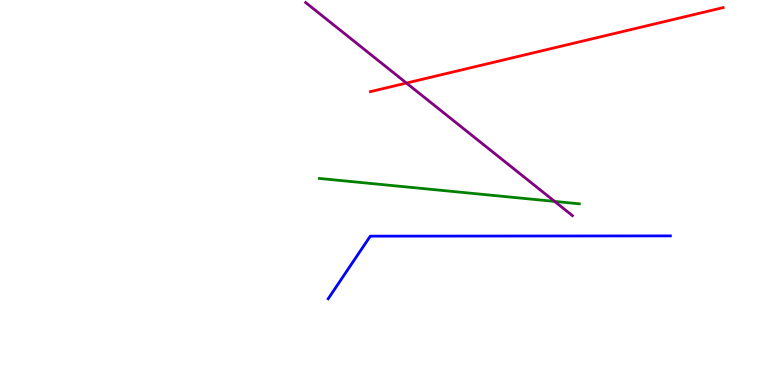[{'lines': ['blue', 'red'], 'intersections': []}, {'lines': ['green', 'red'], 'intersections': []}, {'lines': ['purple', 'red'], 'intersections': [{'x': 5.24, 'y': 7.84}]}, {'lines': ['blue', 'green'], 'intersections': []}, {'lines': ['blue', 'purple'], 'intersections': []}, {'lines': ['green', 'purple'], 'intersections': [{'x': 7.16, 'y': 4.77}]}]